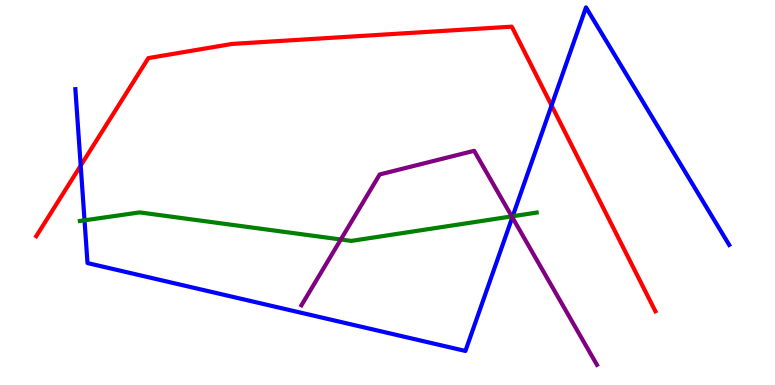[{'lines': ['blue', 'red'], 'intersections': [{'x': 1.04, 'y': 5.7}, {'x': 7.12, 'y': 7.26}]}, {'lines': ['green', 'red'], 'intersections': []}, {'lines': ['purple', 'red'], 'intersections': []}, {'lines': ['blue', 'green'], 'intersections': [{'x': 1.09, 'y': 4.28}, {'x': 6.62, 'y': 4.38}]}, {'lines': ['blue', 'purple'], 'intersections': [{'x': 6.61, 'y': 4.36}]}, {'lines': ['green', 'purple'], 'intersections': [{'x': 4.4, 'y': 3.78}, {'x': 6.6, 'y': 4.38}]}]